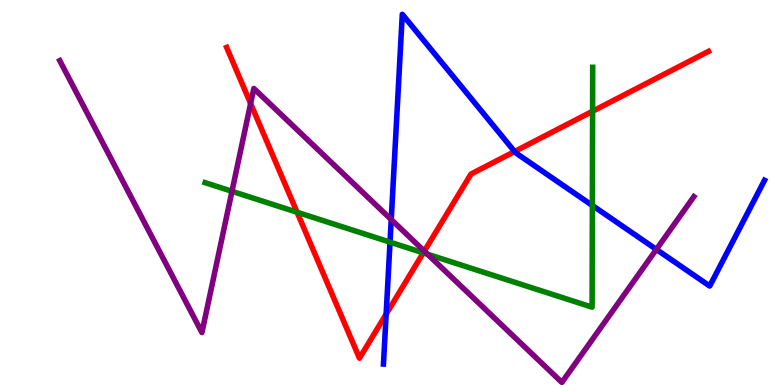[{'lines': ['blue', 'red'], 'intersections': [{'x': 4.98, 'y': 1.84}, {'x': 6.64, 'y': 6.06}]}, {'lines': ['green', 'red'], 'intersections': [{'x': 3.83, 'y': 4.49}, {'x': 5.46, 'y': 3.43}, {'x': 7.65, 'y': 7.11}]}, {'lines': ['purple', 'red'], 'intersections': [{'x': 3.23, 'y': 7.31}, {'x': 5.48, 'y': 3.48}]}, {'lines': ['blue', 'green'], 'intersections': [{'x': 5.03, 'y': 3.71}, {'x': 7.64, 'y': 4.66}]}, {'lines': ['blue', 'purple'], 'intersections': [{'x': 5.05, 'y': 4.3}, {'x': 8.47, 'y': 3.52}]}, {'lines': ['green', 'purple'], 'intersections': [{'x': 2.99, 'y': 5.03}, {'x': 5.52, 'y': 3.4}]}]